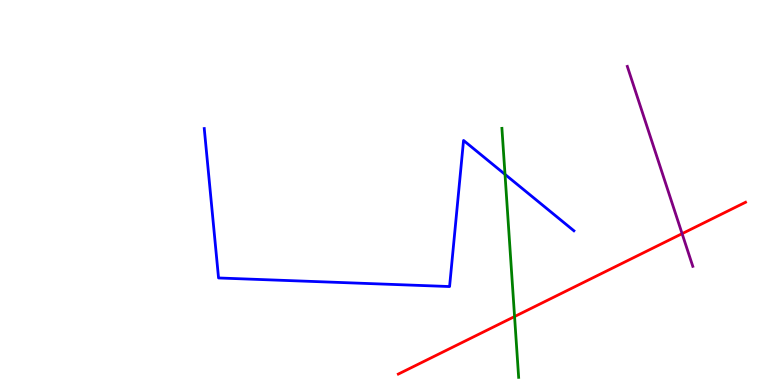[{'lines': ['blue', 'red'], 'intersections': []}, {'lines': ['green', 'red'], 'intersections': [{'x': 6.64, 'y': 1.78}]}, {'lines': ['purple', 'red'], 'intersections': [{'x': 8.8, 'y': 3.93}]}, {'lines': ['blue', 'green'], 'intersections': [{'x': 6.52, 'y': 5.47}]}, {'lines': ['blue', 'purple'], 'intersections': []}, {'lines': ['green', 'purple'], 'intersections': []}]